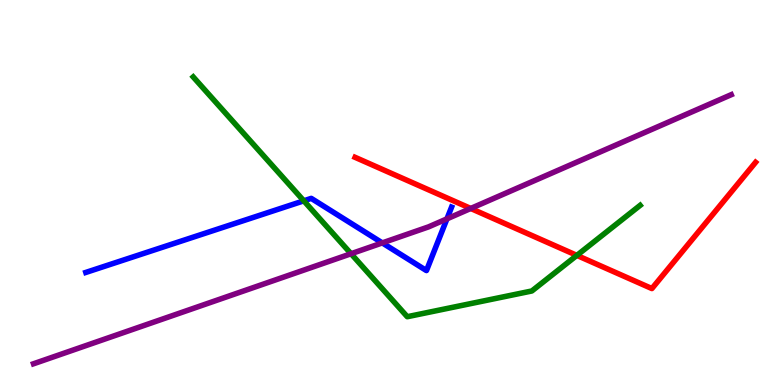[{'lines': ['blue', 'red'], 'intersections': []}, {'lines': ['green', 'red'], 'intersections': [{'x': 7.44, 'y': 3.37}]}, {'lines': ['purple', 'red'], 'intersections': [{'x': 6.07, 'y': 4.59}]}, {'lines': ['blue', 'green'], 'intersections': [{'x': 3.92, 'y': 4.78}]}, {'lines': ['blue', 'purple'], 'intersections': [{'x': 4.93, 'y': 3.69}, {'x': 5.77, 'y': 4.32}]}, {'lines': ['green', 'purple'], 'intersections': [{'x': 4.53, 'y': 3.41}]}]